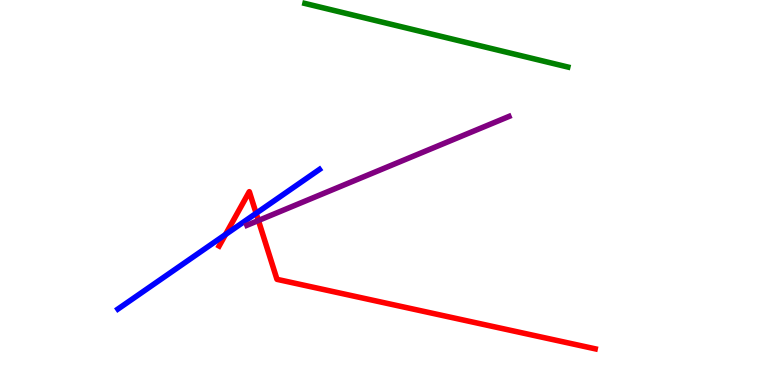[{'lines': ['blue', 'red'], 'intersections': [{'x': 2.91, 'y': 3.91}, {'x': 3.31, 'y': 4.46}]}, {'lines': ['green', 'red'], 'intersections': []}, {'lines': ['purple', 'red'], 'intersections': [{'x': 3.33, 'y': 4.27}]}, {'lines': ['blue', 'green'], 'intersections': []}, {'lines': ['blue', 'purple'], 'intersections': []}, {'lines': ['green', 'purple'], 'intersections': []}]